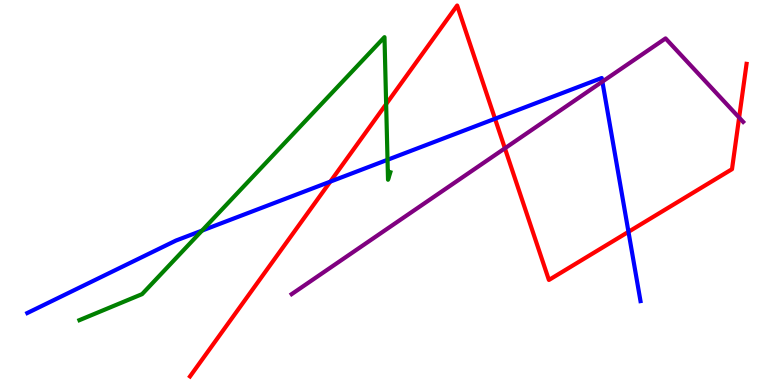[{'lines': ['blue', 'red'], 'intersections': [{'x': 4.26, 'y': 5.28}, {'x': 6.39, 'y': 6.92}, {'x': 8.11, 'y': 3.98}]}, {'lines': ['green', 'red'], 'intersections': [{'x': 4.98, 'y': 7.3}]}, {'lines': ['purple', 'red'], 'intersections': [{'x': 6.51, 'y': 6.15}, {'x': 9.54, 'y': 6.95}]}, {'lines': ['blue', 'green'], 'intersections': [{'x': 2.61, 'y': 4.01}, {'x': 5.0, 'y': 5.85}]}, {'lines': ['blue', 'purple'], 'intersections': [{'x': 7.77, 'y': 7.88}]}, {'lines': ['green', 'purple'], 'intersections': []}]